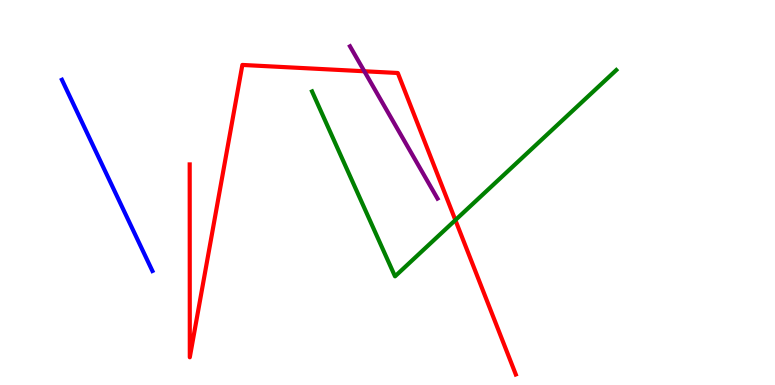[{'lines': ['blue', 'red'], 'intersections': []}, {'lines': ['green', 'red'], 'intersections': [{'x': 5.88, 'y': 4.28}]}, {'lines': ['purple', 'red'], 'intersections': [{'x': 4.7, 'y': 8.15}]}, {'lines': ['blue', 'green'], 'intersections': []}, {'lines': ['blue', 'purple'], 'intersections': []}, {'lines': ['green', 'purple'], 'intersections': []}]